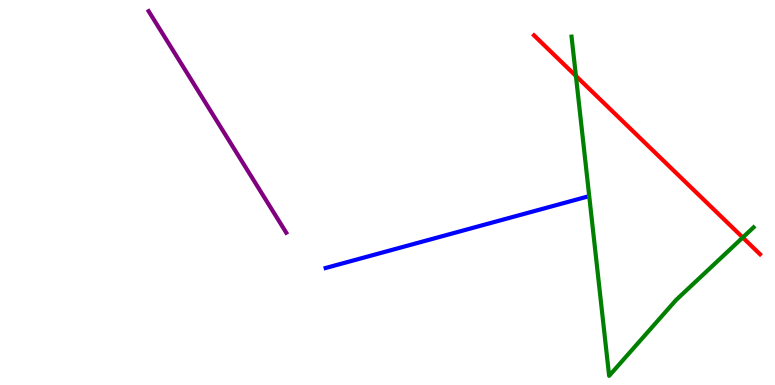[{'lines': ['blue', 'red'], 'intersections': []}, {'lines': ['green', 'red'], 'intersections': [{'x': 7.43, 'y': 8.03}, {'x': 9.58, 'y': 3.83}]}, {'lines': ['purple', 'red'], 'intersections': []}, {'lines': ['blue', 'green'], 'intersections': []}, {'lines': ['blue', 'purple'], 'intersections': []}, {'lines': ['green', 'purple'], 'intersections': []}]